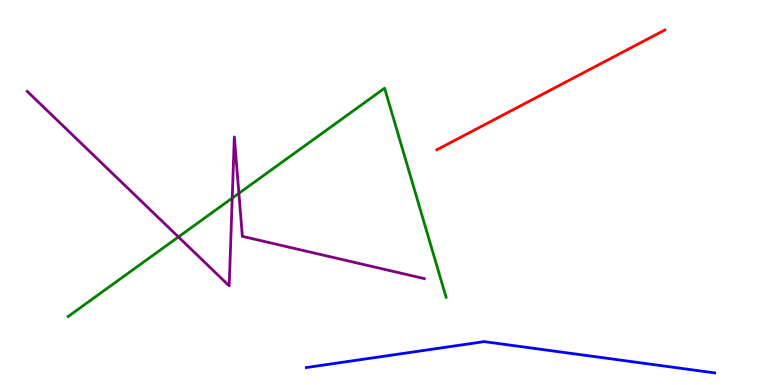[{'lines': ['blue', 'red'], 'intersections': []}, {'lines': ['green', 'red'], 'intersections': []}, {'lines': ['purple', 'red'], 'intersections': []}, {'lines': ['blue', 'green'], 'intersections': []}, {'lines': ['blue', 'purple'], 'intersections': []}, {'lines': ['green', 'purple'], 'intersections': [{'x': 2.3, 'y': 3.85}, {'x': 3.0, 'y': 4.85}, {'x': 3.08, 'y': 4.98}]}]